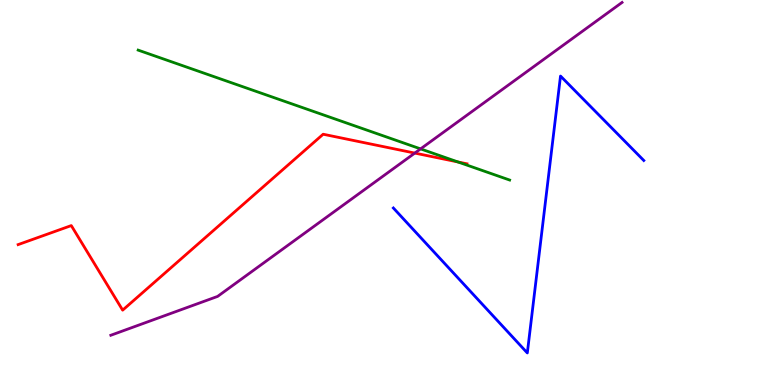[{'lines': ['blue', 'red'], 'intersections': []}, {'lines': ['green', 'red'], 'intersections': [{'x': 5.91, 'y': 5.79}]}, {'lines': ['purple', 'red'], 'intersections': [{'x': 5.35, 'y': 6.02}]}, {'lines': ['blue', 'green'], 'intersections': []}, {'lines': ['blue', 'purple'], 'intersections': []}, {'lines': ['green', 'purple'], 'intersections': [{'x': 5.43, 'y': 6.13}]}]